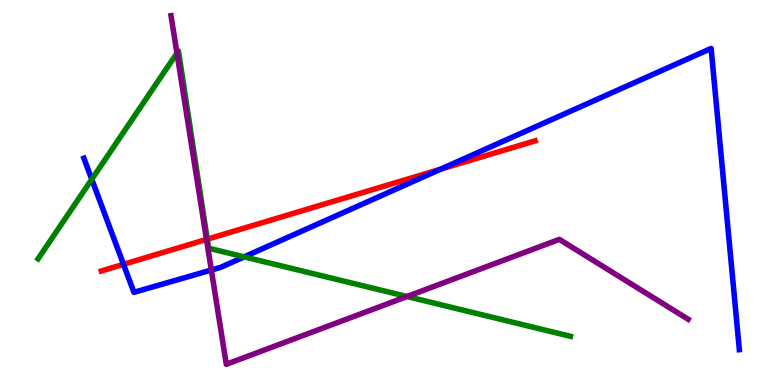[{'lines': ['blue', 'red'], 'intersections': [{'x': 1.59, 'y': 3.13}, {'x': 5.68, 'y': 5.6}]}, {'lines': ['green', 'red'], 'intersections': [{'x': 2.67, 'y': 3.79}]}, {'lines': ['purple', 'red'], 'intersections': [{'x': 2.66, 'y': 3.78}]}, {'lines': ['blue', 'green'], 'intersections': [{'x': 1.18, 'y': 5.34}, {'x': 3.15, 'y': 3.33}]}, {'lines': ['blue', 'purple'], 'intersections': [{'x': 2.73, 'y': 2.99}]}, {'lines': ['green', 'purple'], 'intersections': [{'x': 2.28, 'y': 8.62}, {'x': 5.25, 'y': 2.3}]}]